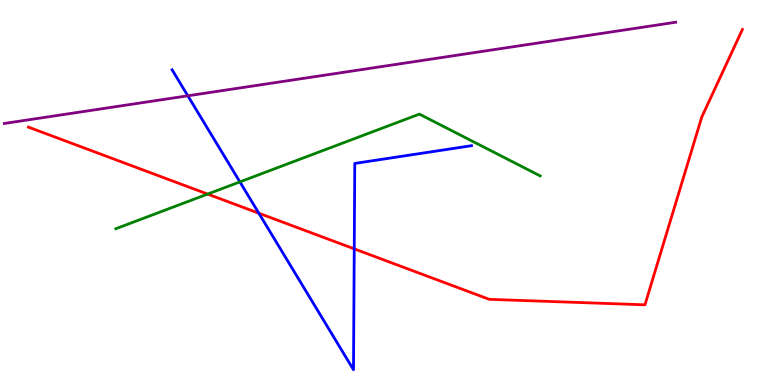[{'lines': ['blue', 'red'], 'intersections': [{'x': 3.34, 'y': 4.46}, {'x': 4.57, 'y': 3.54}]}, {'lines': ['green', 'red'], 'intersections': [{'x': 2.68, 'y': 4.96}]}, {'lines': ['purple', 'red'], 'intersections': []}, {'lines': ['blue', 'green'], 'intersections': [{'x': 3.1, 'y': 5.28}]}, {'lines': ['blue', 'purple'], 'intersections': [{'x': 2.42, 'y': 7.51}]}, {'lines': ['green', 'purple'], 'intersections': []}]